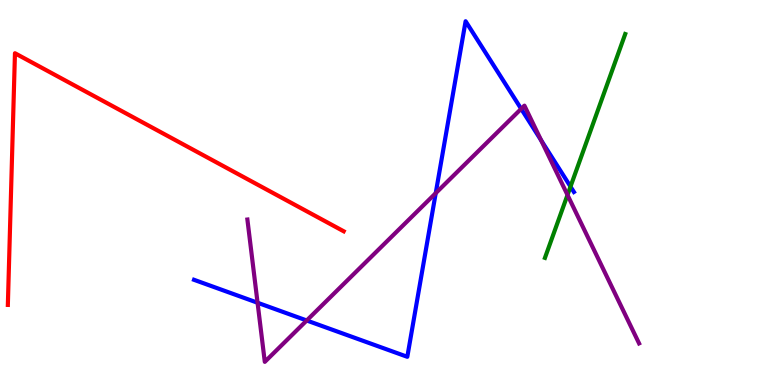[{'lines': ['blue', 'red'], 'intersections': []}, {'lines': ['green', 'red'], 'intersections': []}, {'lines': ['purple', 'red'], 'intersections': []}, {'lines': ['blue', 'green'], 'intersections': [{'x': 7.36, 'y': 5.15}]}, {'lines': ['blue', 'purple'], 'intersections': [{'x': 3.32, 'y': 2.14}, {'x': 3.96, 'y': 1.68}, {'x': 5.62, 'y': 4.98}, {'x': 6.72, 'y': 7.17}, {'x': 6.98, 'y': 6.35}]}, {'lines': ['green', 'purple'], 'intersections': [{'x': 7.32, 'y': 4.94}]}]